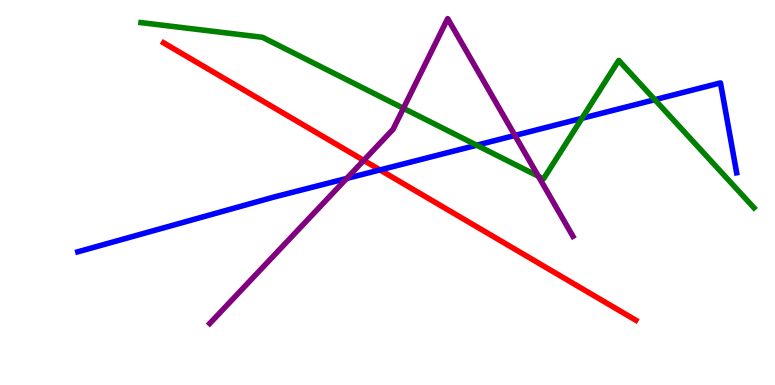[{'lines': ['blue', 'red'], 'intersections': [{'x': 4.9, 'y': 5.59}]}, {'lines': ['green', 'red'], 'intersections': []}, {'lines': ['purple', 'red'], 'intersections': [{'x': 4.69, 'y': 5.83}]}, {'lines': ['blue', 'green'], 'intersections': [{'x': 6.15, 'y': 6.23}, {'x': 7.51, 'y': 6.93}, {'x': 8.45, 'y': 7.41}]}, {'lines': ['blue', 'purple'], 'intersections': [{'x': 4.47, 'y': 5.36}, {'x': 6.64, 'y': 6.48}]}, {'lines': ['green', 'purple'], 'intersections': [{'x': 5.21, 'y': 7.19}, {'x': 6.95, 'y': 5.42}]}]